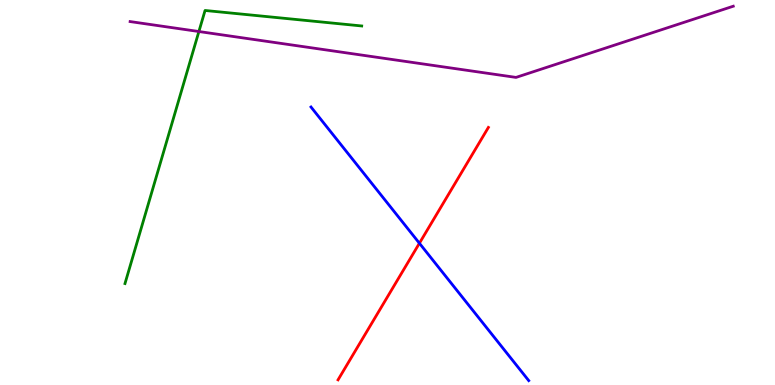[{'lines': ['blue', 'red'], 'intersections': [{'x': 5.41, 'y': 3.68}]}, {'lines': ['green', 'red'], 'intersections': []}, {'lines': ['purple', 'red'], 'intersections': []}, {'lines': ['blue', 'green'], 'intersections': []}, {'lines': ['blue', 'purple'], 'intersections': []}, {'lines': ['green', 'purple'], 'intersections': [{'x': 2.57, 'y': 9.18}]}]